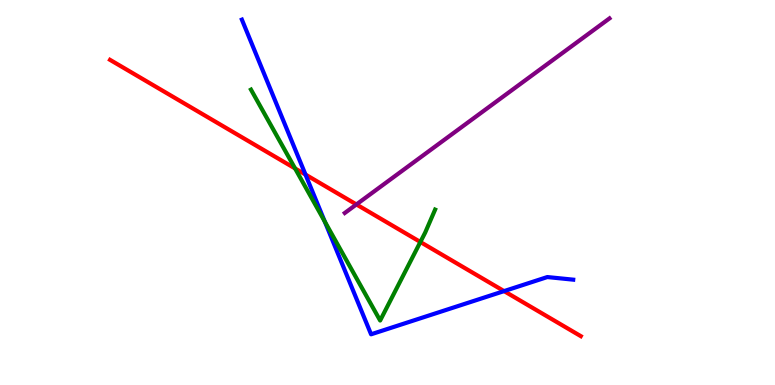[{'lines': ['blue', 'red'], 'intersections': [{'x': 3.94, 'y': 5.47}, {'x': 6.5, 'y': 2.44}]}, {'lines': ['green', 'red'], 'intersections': [{'x': 3.81, 'y': 5.62}, {'x': 5.42, 'y': 3.71}]}, {'lines': ['purple', 'red'], 'intersections': [{'x': 4.6, 'y': 4.69}]}, {'lines': ['blue', 'green'], 'intersections': [{'x': 4.19, 'y': 4.25}]}, {'lines': ['blue', 'purple'], 'intersections': []}, {'lines': ['green', 'purple'], 'intersections': []}]